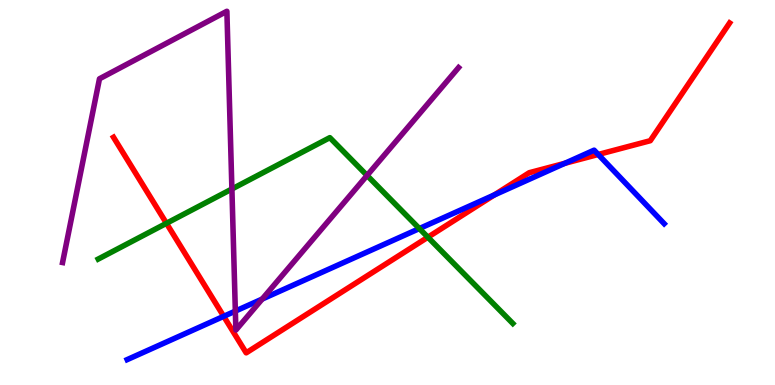[{'lines': ['blue', 'red'], 'intersections': [{'x': 2.89, 'y': 1.78}, {'x': 6.38, 'y': 4.94}, {'x': 7.29, 'y': 5.76}, {'x': 7.72, 'y': 5.99}]}, {'lines': ['green', 'red'], 'intersections': [{'x': 2.15, 'y': 4.2}, {'x': 5.52, 'y': 3.84}]}, {'lines': ['purple', 'red'], 'intersections': []}, {'lines': ['blue', 'green'], 'intersections': [{'x': 5.41, 'y': 4.06}]}, {'lines': ['blue', 'purple'], 'intersections': [{'x': 3.04, 'y': 1.92}, {'x': 3.38, 'y': 2.23}]}, {'lines': ['green', 'purple'], 'intersections': [{'x': 2.99, 'y': 5.09}, {'x': 4.74, 'y': 5.44}]}]